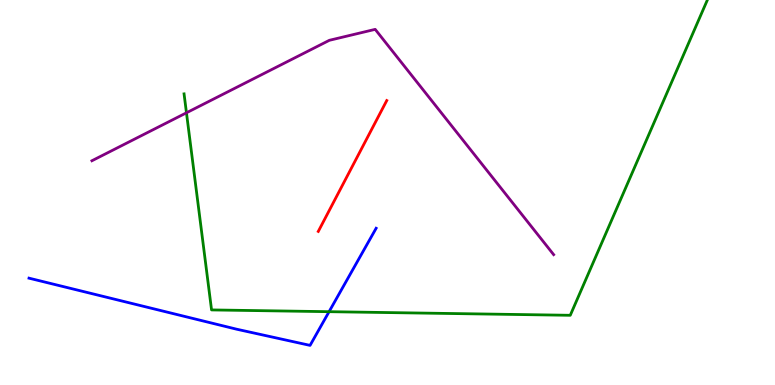[{'lines': ['blue', 'red'], 'intersections': []}, {'lines': ['green', 'red'], 'intersections': []}, {'lines': ['purple', 'red'], 'intersections': []}, {'lines': ['blue', 'green'], 'intersections': [{'x': 4.25, 'y': 1.9}]}, {'lines': ['blue', 'purple'], 'intersections': []}, {'lines': ['green', 'purple'], 'intersections': [{'x': 2.41, 'y': 7.07}]}]